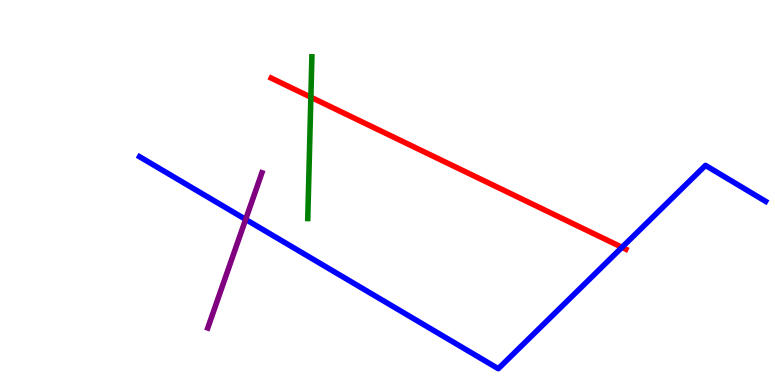[{'lines': ['blue', 'red'], 'intersections': [{'x': 8.03, 'y': 3.58}]}, {'lines': ['green', 'red'], 'intersections': [{'x': 4.01, 'y': 7.47}]}, {'lines': ['purple', 'red'], 'intersections': []}, {'lines': ['blue', 'green'], 'intersections': []}, {'lines': ['blue', 'purple'], 'intersections': [{'x': 3.17, 'y': 4.3}]}, {'lines': ['green', 'purple'], 'intersections': []}]